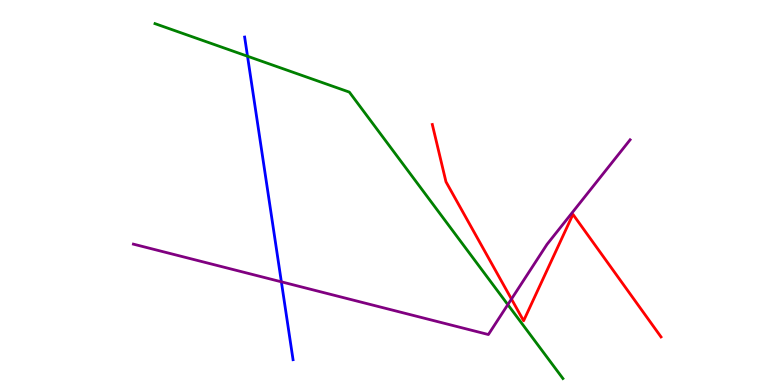[{'lines': ['blue', 'red'], 'intersections': []}, {'lines': ['green', 'red'], 'intersections': []}, {'lines': ['purple', 'red'], 'intersections': [{'x': 6.6, 'y': 2.23}]}, {'lines': ['blue', 'green'], 'intersections': [{'x': 3.19, 'y': 8.54}]}, {'lines': ['blue', 'purple'], 'intersections': [{'x': 3.63, 'y': 2.68}]}, {'lines': ['green', 'purple'], 'intersections': [{'x': 6.55, 'y': 2.09}]}]